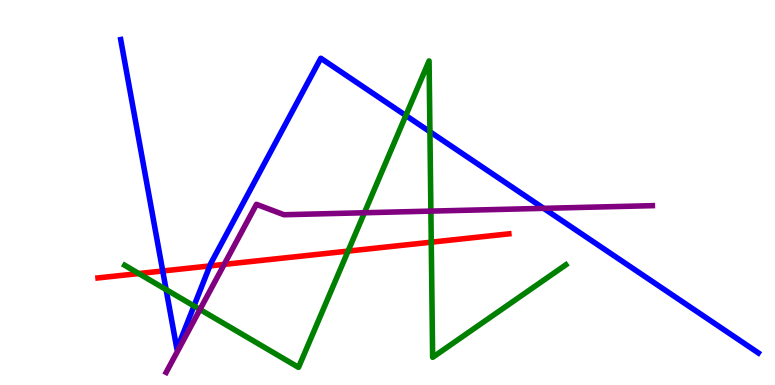[{'lines': ['blue', 'red'], 'intersections': [{'x': 2.1, 'y': 2.96}, {'x': 2.71, 'y': 3.09}]}, {'lines': ['green', 'red'], 'intersections': [{'x': 1.79, 'y': 2.89}, {'x': 4.49, 'y': 3.48}, {'x': 5.56, 'y': 3.71}]}, {'lines': ['purple', 'red'], 'intersections': [{'x': 2.89, 'y': 3.13}]}, {'lines': ['blue', 'green'], 'intersections': [{'x': 2.14, 'y': 2.48}, {'x': 2.5, 'y': 2.05}, {'x': 5.24, 'y': 7.0}, {'x': 5.55, 'y': 6.58}]}, {'lines': ['blue', 'purple'], 'intersections': [{'x': 7.02, 'y': 4.59}]}, {'lines': ['green', 'purple'], 'intersections': [{'x': 2.58, 'y': 1.96}, {'x': 4.7, 'y': 4.47}, {'x': 5.56, 'y': 4.52}]}]